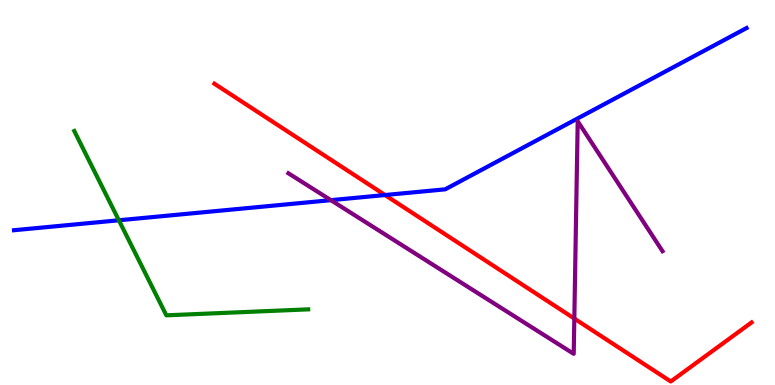[{'lines': ['blue', 'red'], 'intersections': [{'x': 4.97, 'y': 4.93}]}, {'lines': ['green', 'red'], 'intersections': []}, {'lines': ['purple', 'red'], 'intersections': [{'x': 7.41, 'y': 1.73}]}, {'lines': ['blue', 'green'], 'intersections': [{'x': 1.53, 'y': 4.28}]}, {'lines': ['blue', 'purple'], 'intersections': [{'x': 4.27, 'y': 4.8}]}, {'lines': ['green', 'purple'], 'intersections': []}]